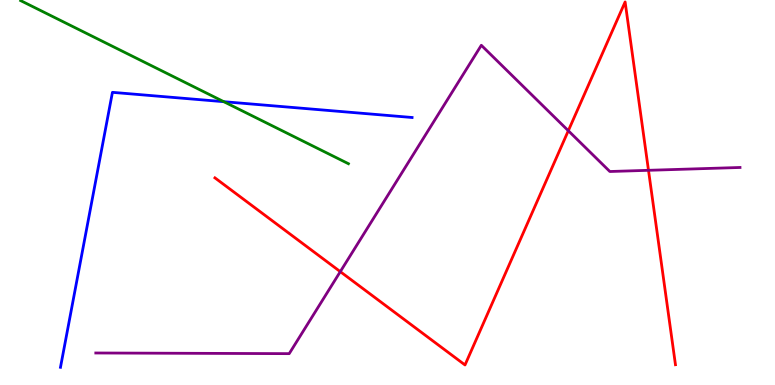[{'lines': ['blue', 'red'], 'intersections': []}, {'lines': ['green', 'red'], 'intersections': []}, {'lines': ['purple', 'red'], 'intersections': [{'x': 4.39, 'y': 2.94}, {'x': 7.33, 'y': 6.6}, {'x': 8.37, 'y': 5.58}]}, {'lines': ['blue', 'green'], 'intersections': [{'x': 2.89, 'y': 7.36}]}, {'lines': ['blue', 'purple'], 'intersections': []}, {'lines': ['green', 'purple'], 'intersections': []}]